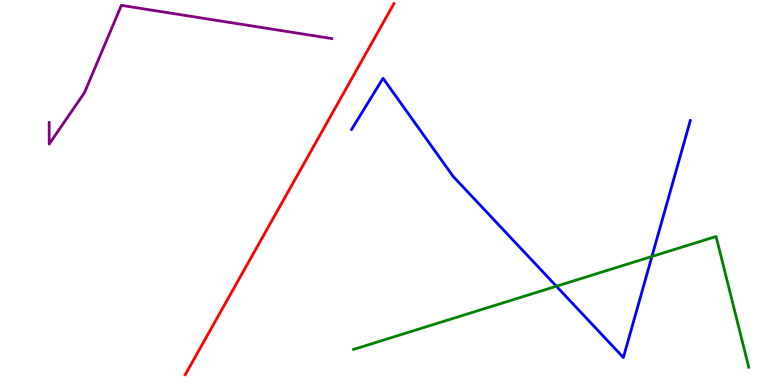[{'lines': ['blue', 'red'], 'intersections': []}, {'lines': ['green', 'red'], 'intersections': []}, {'lines': ['purple', 'red'], 'intersections': []}, {'lines': ['blue', 'green'], 'intersections': [{'x': 7.18, 'y': 2.57}, {'x': 8.41, 'y': 3.34}]}, {'lines': ['blue', 'purple'], 'intersections': []}, {'lines': ['green', 'purple'], 'intersections': []}]